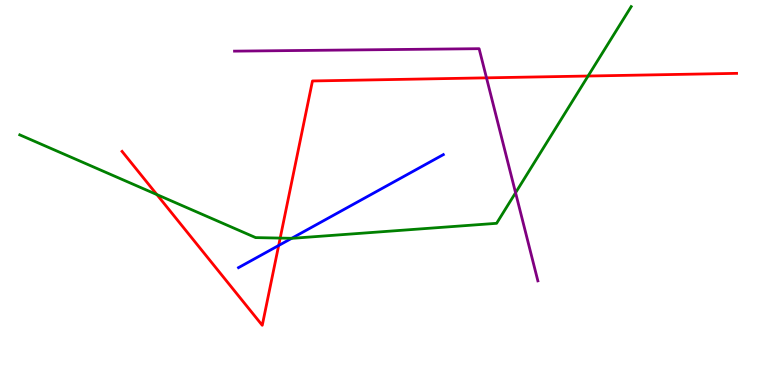[{'lines': ['blue', 'red'], 'intersections': [{'x': 3.6, 'y': 3.62}]}, {'lines': ['green', 'red'], 'intersections': [{'x': 2.02, 'y': 4.95}, {'x': 3.62, 'y': 3.82}, {'x': 7.59, 'y': 8.03}]}, {'lines': ['purple', 'red'], 'intersections': [{'x': 6.28, 'y': 7.98}]}, {'lines': ['blue', 'green'], 'intersections': [{'x': 3.76, 'y': 3.81}]}, {'lines': ['blue', 'purple'], 'intersections': []}, {'lines': ['green', 'purple'], 'intersections': [{'x': 6.65, 'y': 4.99}]}]